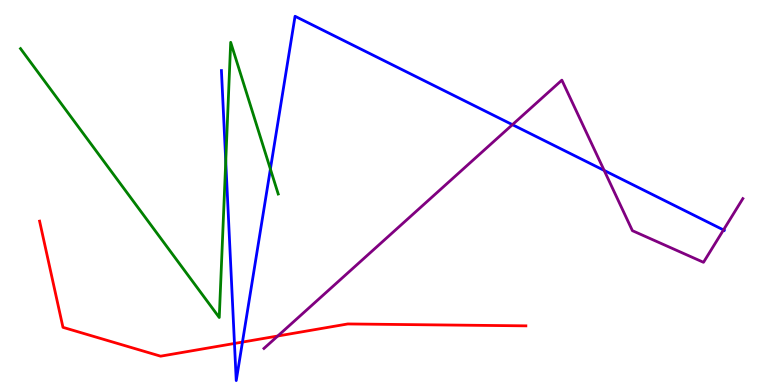[{'lines': ['blue', 'red'], 'intersections': [{'x': 3.03, 'y': 1.08}, {'x': 3.13, 'y': 1.11}]}, {'lines': ['green', 'red'], 'intersections': []}, {'lines': ['purple', 'red'], 'intersections': [{'x': 3.58, 'y': 1.27}]}, {'lines': ['blue', 'green'], 'intersections': [{'x': 2.91, 'y': 5.81}, {'x': 3.49, 'y': 5.61}]}, {'lines': ['blue', 'purple'], 'intersections': [{'x': 6.61, 'y': 6.76}, {'x': 7.8, 'y': 5.57}, {'x': 9.34, 'y': 4.03}]}, {'lines': ['green', 'purple'], 'intersections': []}]